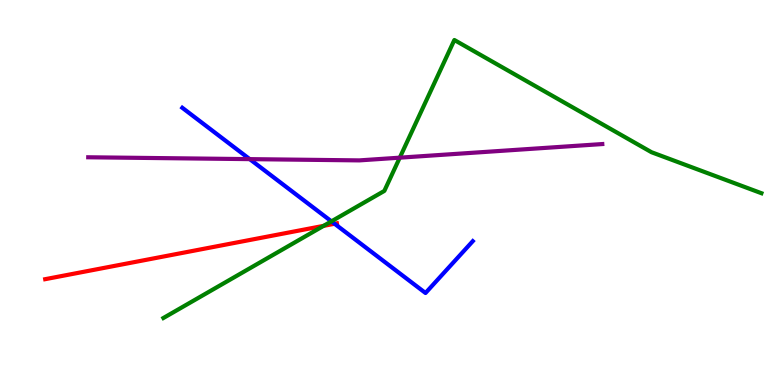[{'lines': ['blue', 'red'], 'intersections': [{'x': 4.32, 'y': 4.19}]}, {'lines': ['green', 'red'], 'intersections': [{'x': 4.18, 'y': 4.13}]}, {'lines': ['purple', 'red'], 'intersections': []}, {'lines': ['blue', 'green'], 'intersections': [{'x': 4.28, 'y': 4.25}]}, {'lines': ['blue', 'purple'], 'intersections': [{'x': 3.22, 'y': 5.87}]}, {'lines': ['green', 'purple'], 'intersections': [{'x': 5.16, 'y': 5.9}]}]